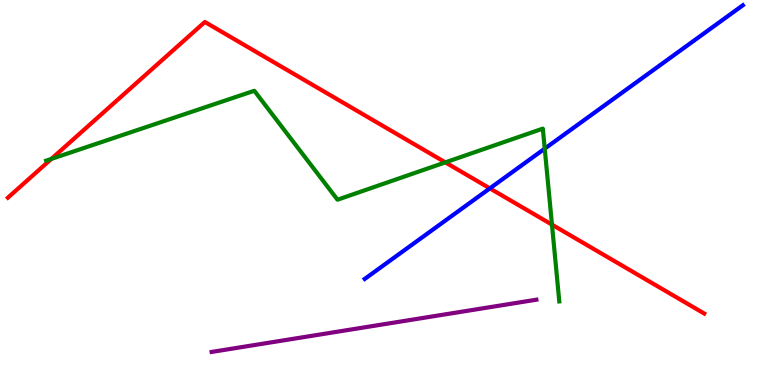[{'lines': ['blue', 'red'], 'intersections': [{'x': 6.32, 'y': 5.11}]}, {'lines': ['green', 'red'], 'intersections': [{'x': 0.662, 'y': 5.87}, {'x': 5.75, 'y': 5.78}, {'x': 7.12, 'y': 4.17}]}, {'lines': ['purple', 'red'], 'intersections': []}, {'lines': ['blue', 'green'], 'intersections': [{'x': 7.03, 'y': 6.14}]}, {'lines': ['blue', 'purple'], 'intersections': []}, {'lines': ['green', 'purple'], 'intersections': []}]